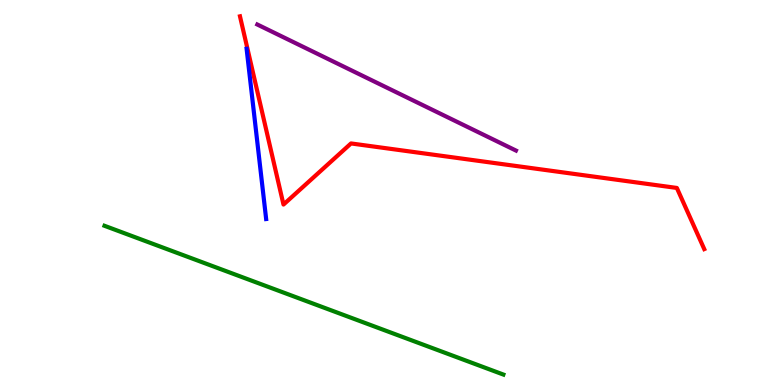[{'lines': ['blue', 'red'], 'intersections': []}, {'lines': ['green', 'red'], 'intersections': []}, {'lines': ['purple', 'red'], 'intersections': []}, {'lines': ['blue', 'green'], 'intersections': []}, {'lines': ['blue', 'purple'], 'intersections': []}, {'lines': ['green', 'purple'], 'intersections': []}]